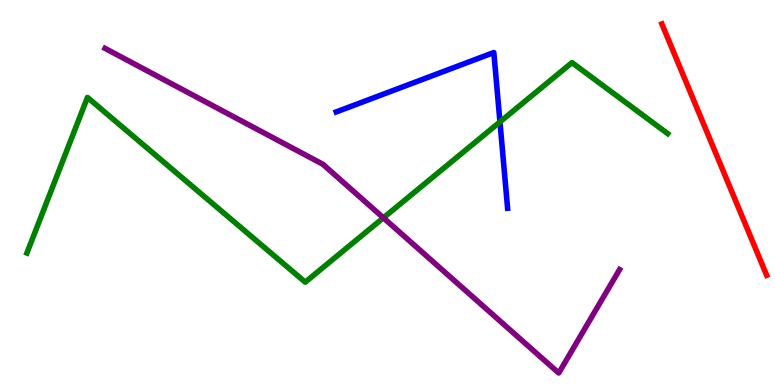[{'lines': ['blue', 'red'], 'intersections': []}, {'lines': ['green', 'red'], 'intersections': []}, {'lines': ['purple', 'red'], 'intersections': []}, {'lines': ['blue', 'green'], 'intersections': [{'x': 6.45, 'y': 6.83}]}, {'lines': ['blue', 'purple'], 'intersections': []}, {'lines': ['green', 'purple'], 'intersections': [{'x': 4.95, 'y': 4.34}]}]